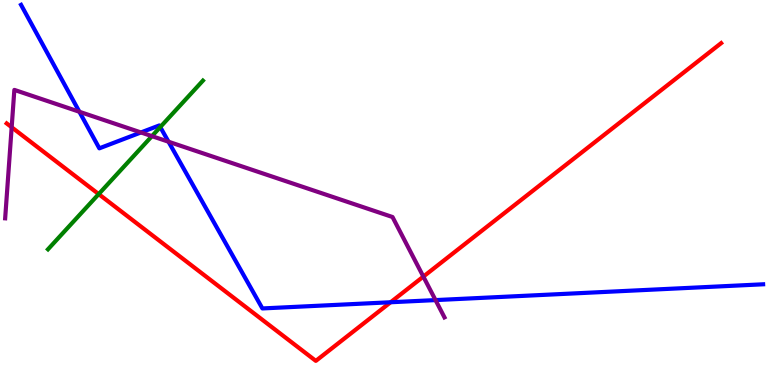[{'lines': ['blue', 'red'], 'intersections': [{'x': 5.04, 'y': 2.15}]}, {'lines': ['green', 'red'], 'intersections': [{'x': 1.27, 'y': 4.96}]}, {'lines': ['purple', 'red'], 'intersections': [{'x': 0.151, 'y': 6.69}, {'x': 5.46, 'y': 2.82}]}, {'lines': ['blue', 'green'], 'intersections': [{'x': 2.07, 'y': 6.7}]}, {'lines': ['blue', 'purple'], 'intersections': [{'x': 1.02, 'y': 7.1}, {'x': 1.82, 'y': 6.56}, {'x': 2.17, 'y': 6.32}, {'x': 5.62, 'y': 2.21}]}, {'lines': ['green', 'purple'], 'intersections': [{'x': 1.96, 'y': 6.46}]}]